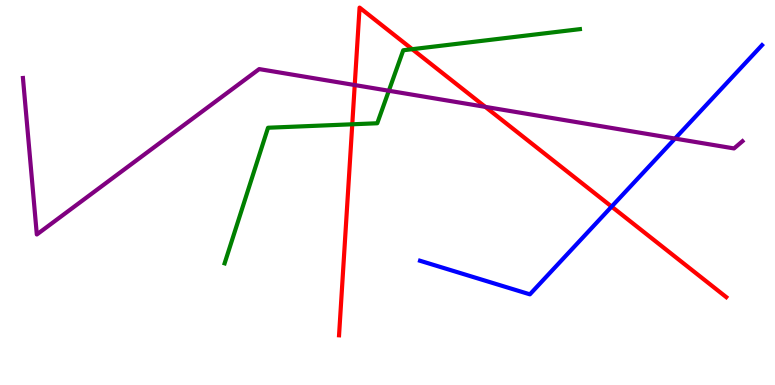[{'lines': ['blue', 'red'], 'intersections': [{'x': 7.89, 'y': 4.63}]}, {'lines': ['green', 'red'], 'intersections': [{'x': 4.55, 'y': 6.77}, {'x': 5.32, 'y': 8.72}]}, {'lines': ['purple', 'red'], 'intersections': [{'x': 4.58, 'y': 7.79}, {'x': 6.26, 'y': 7.22}]}, {'lines': ['blue', 'green'], 'intersections': []}, {'lines': ['blue', 'purple'], 'intersections': [{'x': 8.71, 'y': 6.4}]}, {'lines': ['green', 'purple'], 'intersections': [{'x': 5.02, 'y': 7.64}]}]